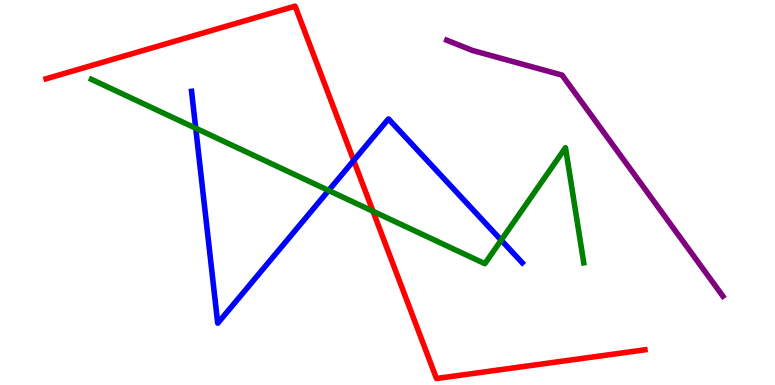[{'lines': ['blue', 'red'], 'intersections': [{'x': 4.56, 'y': 5.83}]}, {'lines': ['green', 'red'], 'intersections': [{'x': 4.81, 'y': 4.51}]}, {'lines': ['purple', 'red'], 'intersections': []}, {'lines': ['blue', 'green'], 'intersections': [{'x': 2.53, 'y': 6.67}, {'x': 4.24, 'y': 5.05}, {'x': 6.47, 'y': 3.76}]}, {'lines': ['blue', 'purple'], 'intersections': []}, {'lines': ['green', 'purple'], 'intersections': []}]